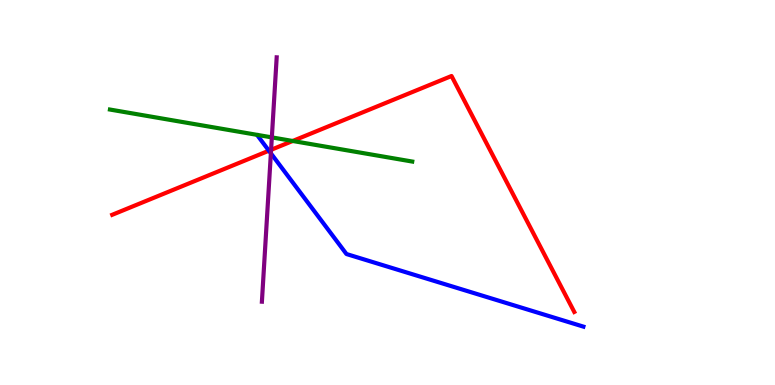[{'lines': ['blue', 'red'], 'intersections': [{'x': 3.47, 'y': 6.09}]}, {'lines': ['green', 'red'], 'intersections': [{'x': 3.78, 'y': 6.34}]}, {'lines': ['purple', 'red'], 'intersections': [{'x': 3.5, 'y': 6.11}]}, {'lines': ['blue', 'green'], 'intersections': []}, {'lines': ['blue', 'purple'], 'intersections': [{'x': 3.5, 'y': 6.02}]}, {'lines': ['green', 'purple'], 'intersections': [{'x': 3.51, 'y': 6.43}]}]